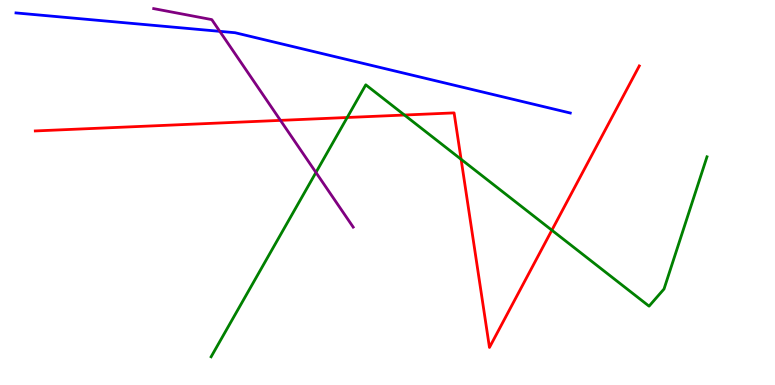[{'lines': ['blue', 'red'], 'intersections': []}, {'lines': ['green', 'red'], 'intersections': [{'x': 4.48, 'y': 6.95}, {'x': 5.22, 'y': 7.01}, {'x': 5.95, 'y': 5.86}, {'x': 7.12, 'y': 4.02}]}, {'lines': ['purple', 'red'], 'intersections': [{'x': 3.62, 'y': 6.87}]}, {'lines': ['blue', 'green'], 'intersections': []}, {'lines': ['blue', 'purple'], 'intersections': [{'x': 2.84, 'y': 9.19}]}, {'lines': ['green', 'purple'], 'intersections': [{'x': 4.08, 'y': 5.52}]}]